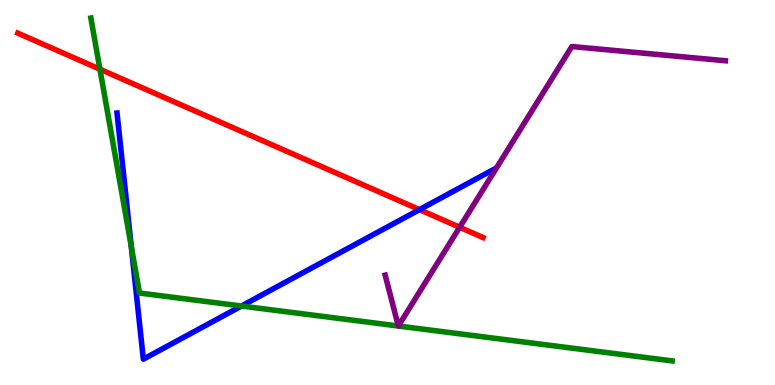[{'lines': ['blue', 'red'], 'intersections': [{'x': 5.41, 'y': 4.56}]}, {'lines': ['green', 'red'], 'intersections': [{'x': 1.29, 'y': 8.2}]}, {'lines': ['purple', 'red'], 'intersections': [{'x': 5.93, 'y': 4.1}]}, {'lines': ['blue', 'green'], 'intersections': [{'x': 1.69, 'y': 3.6}, {'x': 3.12, 'y': 2.05}]}, {'lines': ['blue', 'purple'], 'intersections': []}, {'lines': ['green', 'purple'], 'intersections': [{'x': 5.14, 'y': 1.53}, {'x': 5.14, 'y': 1.53}]}]